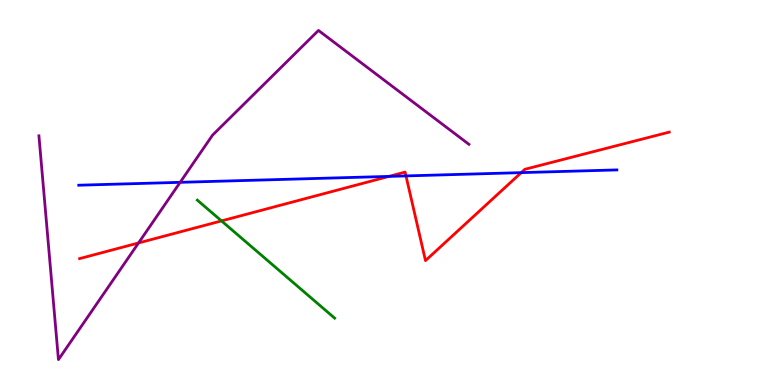[{'lines': ['blue', 'red'], 'intersections': [{'x': 5.02, 'y': 5.42}, {'x': 5.24, 'y': 5.43}, {'x': 6.73, 'y': 5.52}]}, {'lines': ['green', 'red'], 'intersections': [{'x': 2.86, 'y': 4.26}]}, {'lines': ['purple', 'red'], 'intersections': [{'x': 1.79, 'y': 3.69}]}, {'lines': ['blue', 'green'], 'intersections': []}, {'lines': ['blue', 'purple'], 'intersections': [{'x': 2.32, 'y': 5.26}]}, {'lines': ['green', 'purple'], 'intersections': []}]